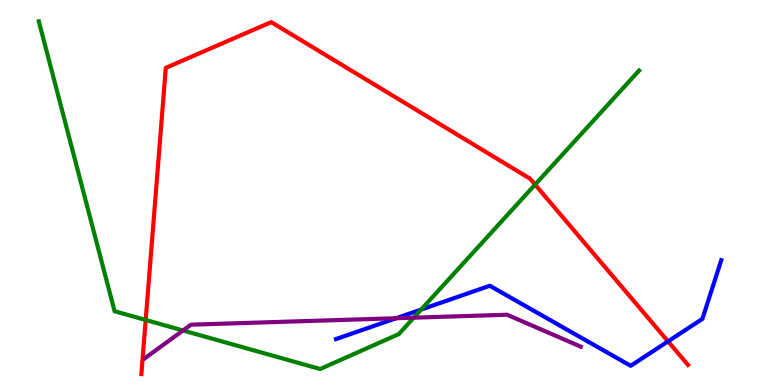[{'lines': ['blue', 'red'], 'intersections': [{'x': 8.62, 'y': 1.13}]}, {'lines': ['green', 'red'], 'intersections': [{'x': 1.88, 'y': 1.69}, {'x': 6.9, 'y': 5.21}]}, {'lines': ['purple', 'red'], 'intersections': []}, {'lines': ['blue', 'green'], 'intersections': [{'x': 5.43, 'y': 1.96}]}, {'lines': ['blue', 'purple'], 'intersections': [{'x': 5.11, 'y': 1.73}]}, {'lines': ['green', 'purple'], 'intersections': [{'x': 2.36, 'y': 1.42}, {'x': 5.34, 'y': 1.75}]}]